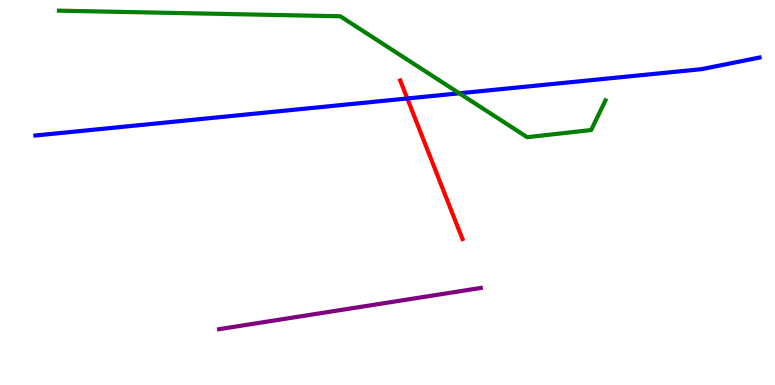[{'lines': ['blue', 'red'], 'intersections': [{'x': 5.26, 'y': 7.44}]}, {'lines': ['green', 'red'], 'intersections': []}, {'lines': ['purple', 'red'], 'intersections': []}, {'lines': ['blue', 'green'], 'intersections': [{'x': 5.93, 'y': 7.58}]}, {'lines': ['blue', 'purple'], 'intersections': []}, {'lines': ['green', 'purple'], 'intersections': []}]